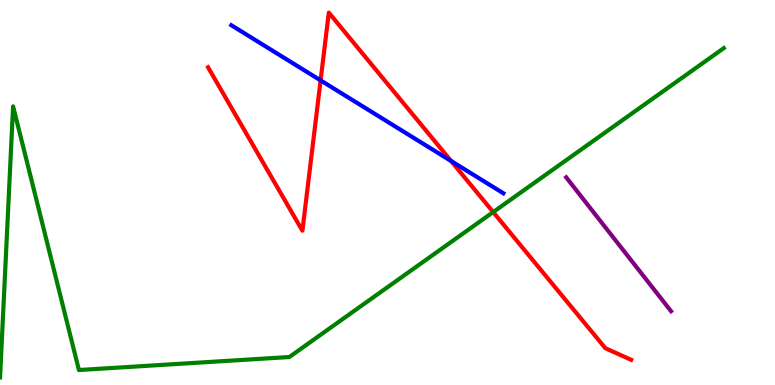[{'lines': ['blue', 'red'], 'intersections': [{'x': 4.14, 'y': 7.91}, {'x': 5.82, 'y': 5.82}]}, {'lines': ['green', 'red'], 'intersections': [{'x': 6.36, 'y': 4.49}]}, {'lines': ['purple', 'red'], 'intersections': []}, {'lines': ['blue', 'green'], 'intersections': []}, {'lines': ['blue', 'purple'], 'intersections': []}, {'lines': ['green', 'purple'], 'intersections': []}]